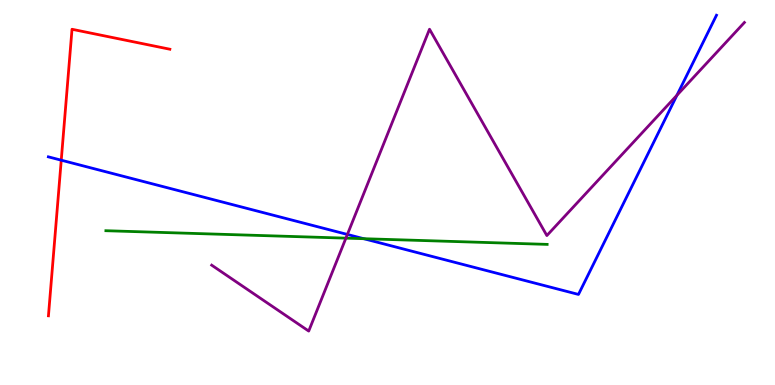[{'lines': ['blue', 'red'], 'intersections': [{'x': 0.79, 'y': 5.84}]}, {'lines': ['green', 'red'], 'intersections': []}, {'lines': ['purple', 'red'], 'intersections': []}, {'lines': ['blue', 'green'], 'intersections': [{'x': 4.69, 'y': 3.8}]}, {'lines': ['blue', 'purple'], 'intersections': [{'x': 4.48, 'y': 3.91}, {'x': 8.73, 'y': 7.53}]}, {'lines': ['green', 'purple'], 'intersections': [{'x': 4.46, 'y': 3.81}]}]